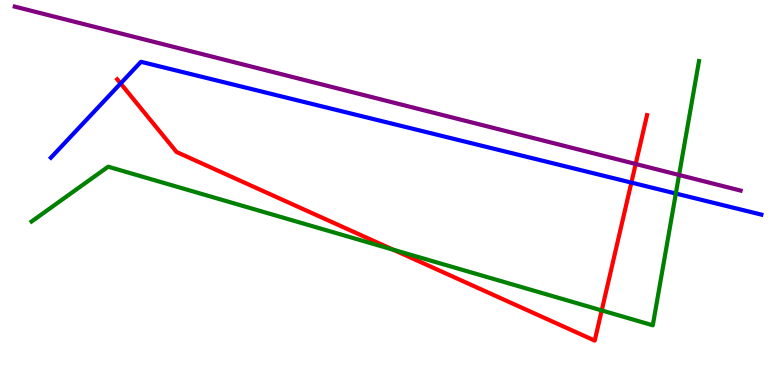[{'lines': ['blue', 'red'], 'intersections': [{'x': 1.56, 'y': 7.83}, {'x': 8.15, 'y': 5.26}]}, {'lines': ['green', 'red'], 'intersections': [{'x': 5.07, 'y': 3.51}, {'x': 7.76, 'y': 1.94}]}, {'lines': ['purple', 'red'], 'intersections': [{'x': 8.2, 'y': 5.74}]}, {'lines': ['blue', 'green'], 'intersections': [{'x': 8.72, 'y': 4.97}]}, {'lines': ['blue', 'purple'], 'intersections': []}, {'lines': ['green', 'purple'], 'intersections': [{'x': 8.76, 'y': 5.46}]}]